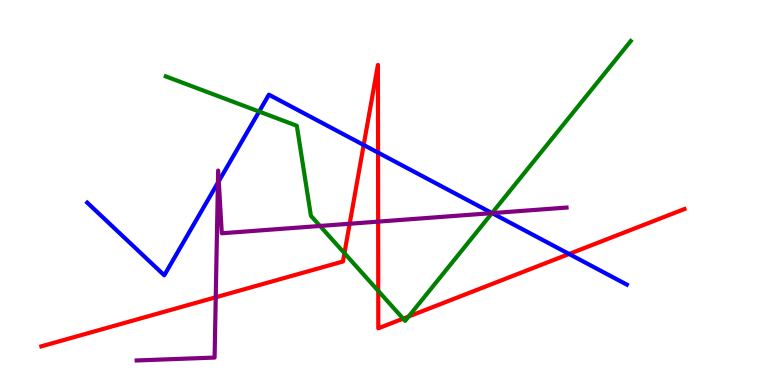[{'lines': ['blue', 'red'], 'intersections': [{'x': 4.69, 'y': 6.23}, {'x': 4.88, 'y': 6.04}, {'x': 7.34, 'y': 3.4}]}, {'lines': ['green', 'red'], 'intersections': [{'x': 4.44, 'y': 3.42}, {'x': 4.88, 'y': 2.44}, {'x': 5.2, 'y': 1.72}, {'x': 5.27, 'y': 1.78}]}, {'lines': ['purple', 'red'], 'intersections': [{'x': 2.78, 'y': 2.28}, {'x': 4.51, 'y': 4.19}, {'x': 4.88, 'y': 4.24}]}, {'lines': ['blue', 'green'], 'intersections': [{'x': 3.34, 'y': 7.1}, {'x': 6.35, 'y': 4.47}]}, {'lines': ['blue', 'purple'], 'intersections': [{'x': 2.81, 'y': 5.25}, {'x': 2.82, 'y': 5.29}, {'x': 6.35, 'y': 4.46}]}, {'lines': ['green', 'purple'], 'intersections': [{'x': 4.13, 'y': 4.13}, {'x': 6.35, 'y': 4.46}]}]